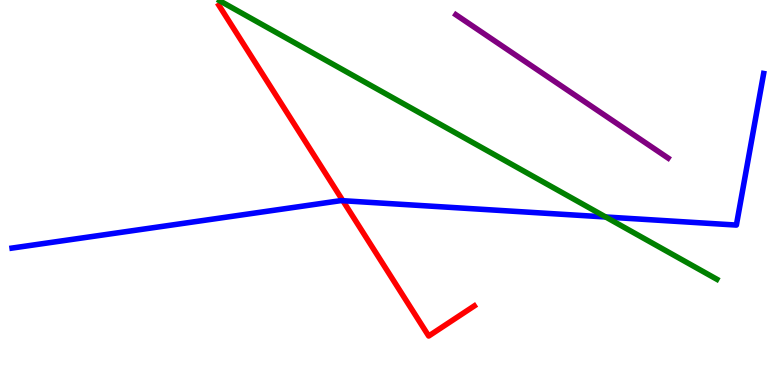[{'lines': ['blue', 'red'], 'intersections': [{'x': 4.42, 'y': 4.79}]}, {'lines': ['green', 'red'], 'intersections': []}, {'lines': ['purple', 'red'], 'intersections': []}, {'lines': ['blue', 'green'], 'intersections': [{'x': 7.82, 'y': 4.36}]}, {'lines': ['blue', 'purple'], 'intersections': []}, {'lines': ['green', 'purple'], 'intersections': []}]